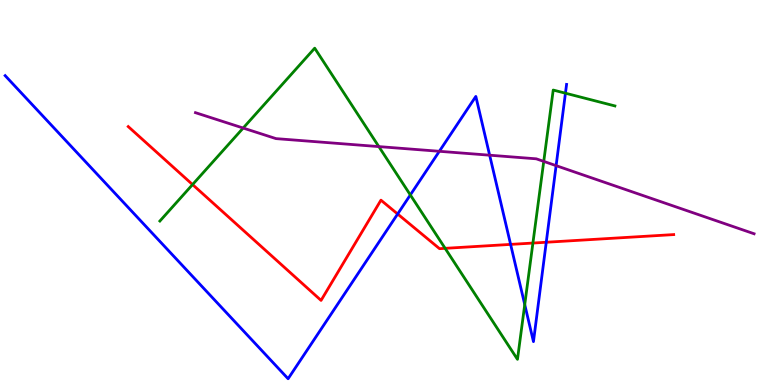[{'lines': ['blue', 'red'], 'intersections': [{'x': 5.13, 'y': 4.44}, {'x': 6.59, 'y': 3.65}, {'x': 7.05, 'y': 3.71}]}, {'lines': ['green', 'red'], 'intersections': [{'x': 2.48, 'y': 5.21}, {'x': 5.74, 'y': 3.55}, {'x': 6.88, 'y': 3.69}]}, {'lines': ['purple', 'red'], 'intersections': []}, {'lines': ['blue', 'green'], 'intersections': [{'x': 5.29, 'y': 4.94}, {'x': 6.77, 'y': 2.09}, {'x': 7.3, 'y': 7.58}]}, {'lines': ['blue', 'purple'], 'intersections': [{'x': 5.67, 'y': 6.07}, {'x': 6.32, 'y': 5.97}, {'x': 7.18, 'y': 5.7}]}, {'lines': ['green', 'purple'], 'intersections': [{'x': 3.14, 'y': 6.67}, {'x': 4.89, 'y': 6.19}, {'x': 7.02, 'y': 5.81}]}]